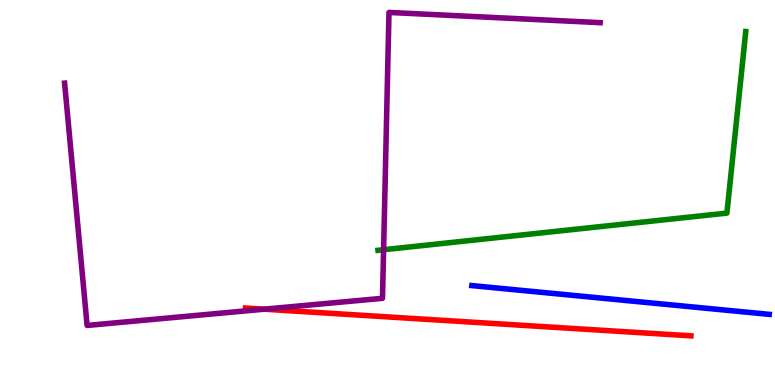[{'lines': ['blue', 'red'], 'intersections': []}, {'lines': ['green', 'red'], 'intersections': []}, {'lines': ['purple', 'red'], 'intersections': [{'x': 3.41, 'y': 1.97}]}, {'lines': ['blue', 'green'], 'intersections': []}, {'lines': ['blue', 'purple'], 'intersections': []}, {'lines': ['green', 'purple'], 'intersections': [{'x': 4.95, 'y': 3.51}]}]